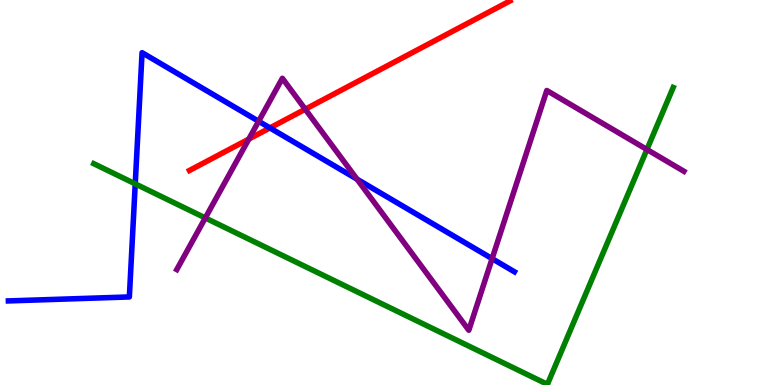[{'lines': ['blue', 'red'], 'intersections': [{'x': 3.48, 'y': 6.68}]}, {'lines': ['green', 'red'], 'intersections': []}, {'lines': ['purple', 'red'], 'intersections': [{'x': 3.21, 'y': 6.39}, {'x': 3.94, 'y': 7.16}]}, {'lines': ['blue', 'green'], 'intersections': [{'x': 1.75, 'y': 5.22}]}, {'lines': ['blue', 'purple'], 'intersections': [{'x': 3.34, 'y': 6.85}, {'x': 4.61, 'y': 5.35}, {'x': 6.35, 'y': 3.28}]}, {'lines': ['green', 'purple'], 'intersections': [{'x': 2.65, 'y': 4.34}, {'x': 8.35, 'y': 6.12}]}]